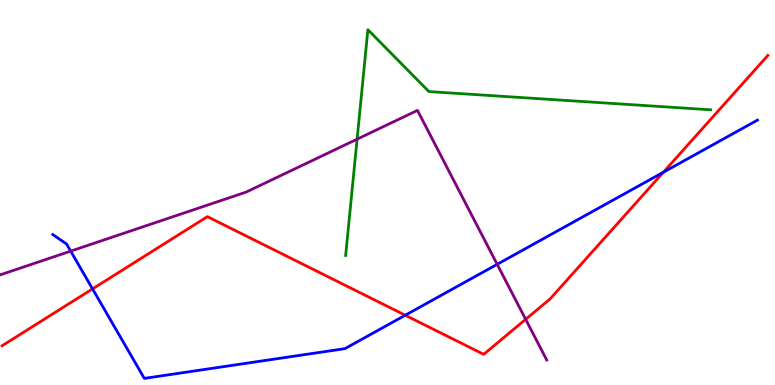[{'lines': ['blue', 'red'], 'intersections': [{'x': 1.19, 'y': 2.5}, {'x': 5.23, 'y': 1.81}, {'x': 8.56, 'y': 5.53}]}, {'lines': ['green', 'red'], 'intersections': []}, {'lines': ['purple', 'red'], 'intersections': [{'x': 6.78, 'y': 1.71}]}, {'lines': ['blue', 'green'], 'intersections': []}, {'lines': ['blue', 'purple'], 'intersections': [{'x': 0.912, 'y': 3.48}, {'x': 6.42, 'y': 3.13}]}, {'lines': ['green', 'purple'], 'intersections': [{'x': 4.61, 'y': 6.39}]}]